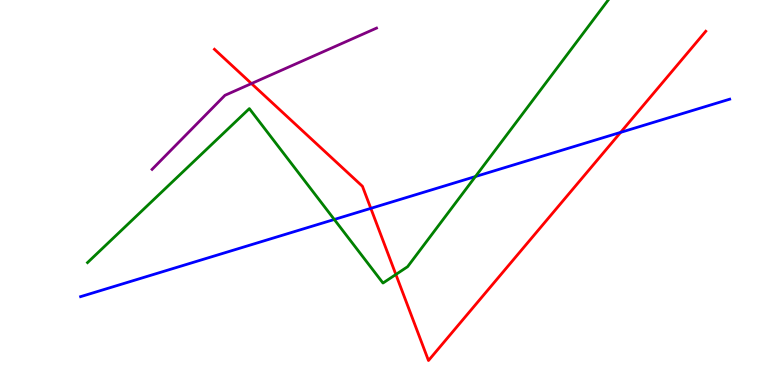[{'lines': ['blue', 'red'], 'intersections': [{'x': 4.78, 'y': 4.59}, {'x': 8.01, 'y': 6.56}]}, {'lines': ['green', 'red'], 'intersections': [{'x': 5.11, 'y': 2.87}]}, {'lines': ['purple', 'red'], 'intersections': [{'x': 3.24, 'y': 7.83}]}, {'lines': ['blue', 'green'], 'intersections': [{'x': 4.31, 'y': 4.3}, {'x': 6.13, 'y': 5.41}]}, {'lines': ['blue', 'purple'], 'intersections': []}, {'lines': ['green', 'purple'], 'intersections': []}]